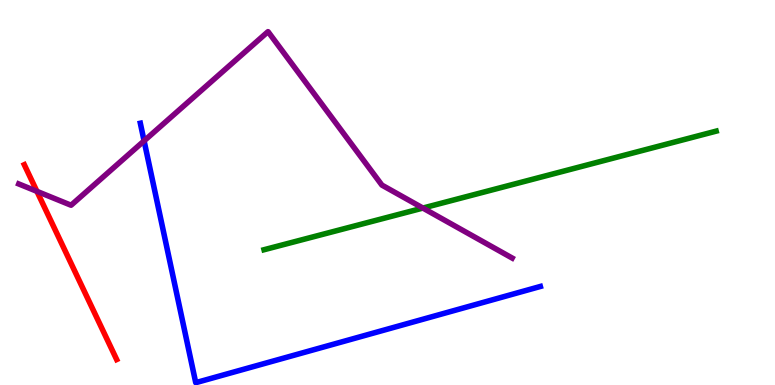[{'lines': ['blue', 'red'], 'intersections': []}, {'lines': ['green', 'red'], 'intersections': []}, {'lines': ['purple', 'red'], 'intersections': [{'x': 0.476, 'y': 5.03}]}, {'lines': ['blue', 'green'], 'intersections': []}, {'lines': ['blue', 'purple'], 'intersections': [{'x': 1.86, 'y': 6.34}]}, {'lines': ['green', 'purple'], 'intersections': [{'x': 5.46, 'y': 4.6}]}]